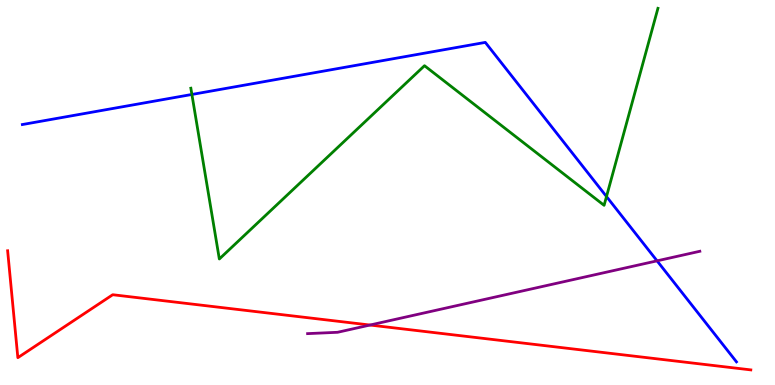[{'lines': ['blue', 'red'], 'intersections': []}, {'lines': ['green', 'red'], 'intersections': []}, {'lines': ['purple', 'red'], 'intersections': [{'x': 4.77, 'y': 1.56}]}, {'lines': ['blue', 'green'], 'intersections': [{'x': 2.48, 'y': 7.55}, {'x': 7.83, 'y': 4.9}]}, {'lines': ['blue', 'purple'], 'intersections': [{'x': 8.48, 'y': 3.22}]}, {'lines': ['green', 'purple'], 'intersections': []}]